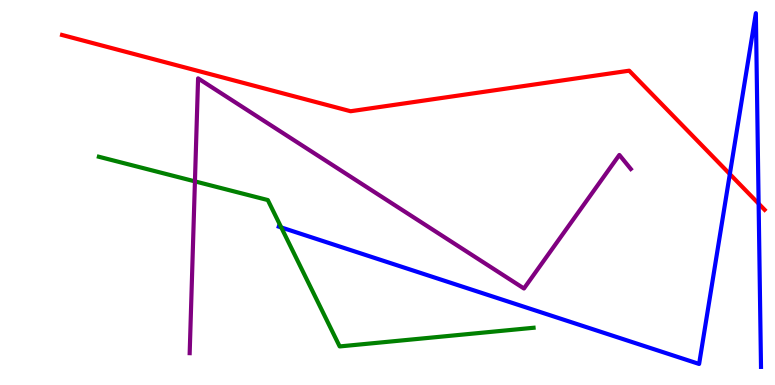[{'lines': ['blue', 'red'], 'intersections': [{'x': 9.42, 'y': 5.48}, {'x': 9.79, 'y': 4.71}]}, {'lines': ['green', 'red'], 'intersections': []}, {'lines': ['purple', 'red'], 'intersections': []}, {'lines': ['blue', 'green'], 'intersections': [{'x': 3.63, 'y': 4.09}]}, {'lines': ['blue', 'purple'], 'intersections': []}, {'lines': ['green', 'purple'], 'intersections': [{'x': 2.52, 'y': 5.29}]}]